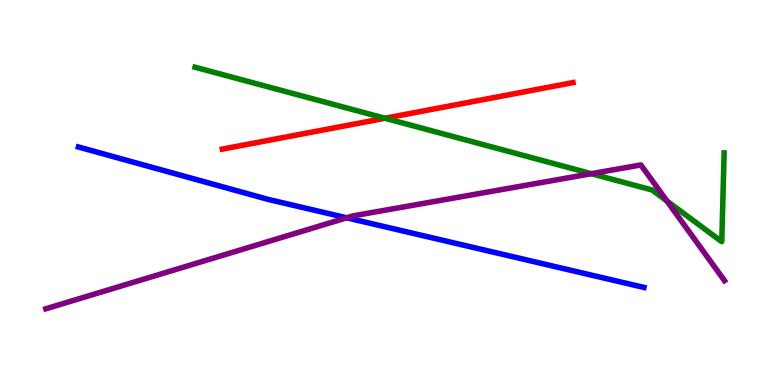[{'lines': ['blue', 'red'], 'intersections': []}, {'lines': ['green', 'red'], 'intersections': [{'x': 4.97, 'y': 6.93}]}, {'lines': ['purple', 'red'], 'intersections': []}, {'lines': ['blue', 'green'], 'intersections': []}, {'lines': ['blue', 'purple'], 'intersections': [{'x': 4.47, 'y': 4.34}]}, {'lines': ['green', 'purple'], 'intersections': [{'x': 7.63, 'y': 5.49}, {'x': 8.61, 'y': 4.78}]}]